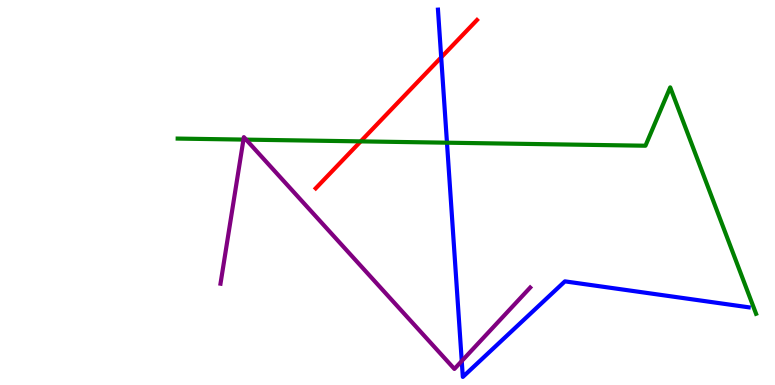[{'lines': ['blue', 'red'], 'intersections': [{'x': 5.69, 'y': 8.51}]}, {'lines': ['green', 'red'], 'intersections': [{'x': 4.65, 'y': 6.33}]}, {'lines': ['purple', 'red'], 'intersections': []}, {'lines': ['blue', 'green'], 'intersections': [{'x': 5.77, 'y': 6.29}]}, {'lines': ['blue', 'purple'], 'intersections': [{'x': 5.96, 'y': 0.622}]}, {'lines': ['green', 'purple'], 'intersections': [{'x': 3.14, 'y': 6.37}, {'x': 3.18, 'y': 6.37}]}]